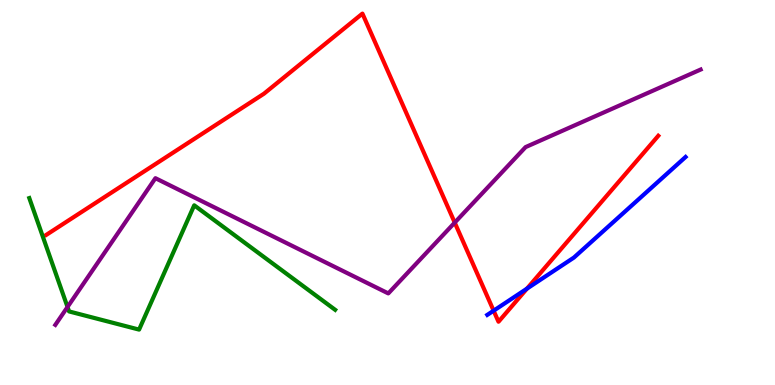[{'lines': ['blue', 'red'], 'intersections': [{'x': 6.37, 'y': 1.93}, {'x': 6.8, 'y': 2.5}]}, {'lines': ['green', 'red'], 'intersections': []}, {'lines': ['purple', 'red'], 'intersections': [{'x': 5.87, 'y': 4.22}]}, {'lines': ['blue', 'green'], 'intersections': []}, {'lines': ['blue', 'purple'], 'intersections': []}, {'lines': ['green', 'purple'], 'intersections': [{'x': 0.871, 'y': 2.03}]}]